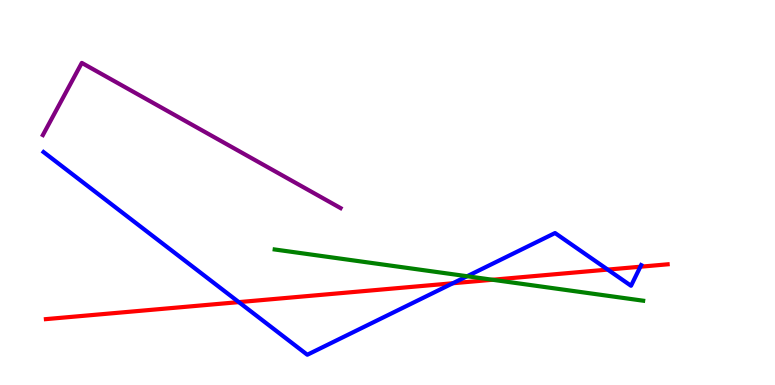[{'lines': ['blue', 'red'], 'intersections': [{'x': 3.08, 'y': 2.15}, {'x': 5.84, 'y': 2.64}, {'x': 7.84, 'y': 3.0}, {'x': 8.26, 'y': 3.07}]}, {'lines': ['green', 'red'], 'intersections': [{'x': 6.35, 'y': 2.73}]}, {'lines': ['purple', 'red'], 'intersections': []}, {'lines': ['blue', 'green'], 'intersections': [{'x': 6.03, 'y': 2.83}]}, {'lines': ['blue', 'purple'], 'intersections': []}, {'lines': ['green', 'purple'], 'intersections': []}]